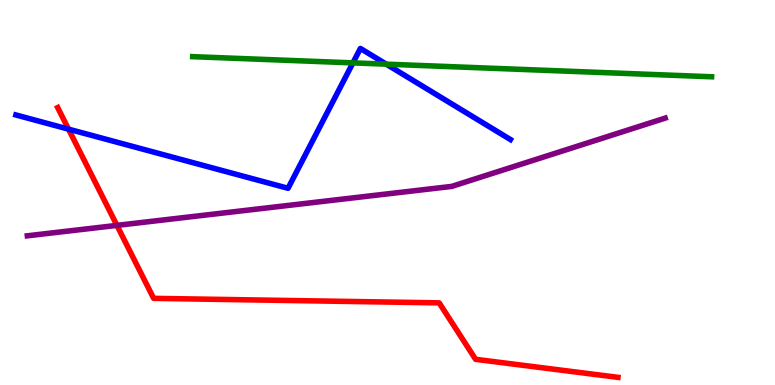[{'lines': ['blue', 'red'], 'intersections': [{'x': 0.884, 'y': 6.65}]}, {'lines': ['green', 'red'], 'intersections': []}, {'lines': ['purple', 'red'], 'intersections': [{'x': 1.51, 'y': 4.15}]}, {'lines': ['blue', 'green'], 'intersections': [{'x': 4.55, 'y': 8.37}, {'x': 4.98, 'y': 8.33}]}, {'lines': ['blue', 'purple'], 'intersections': []}, {'lines': ['green', 'purple'], 'intersections': []}]